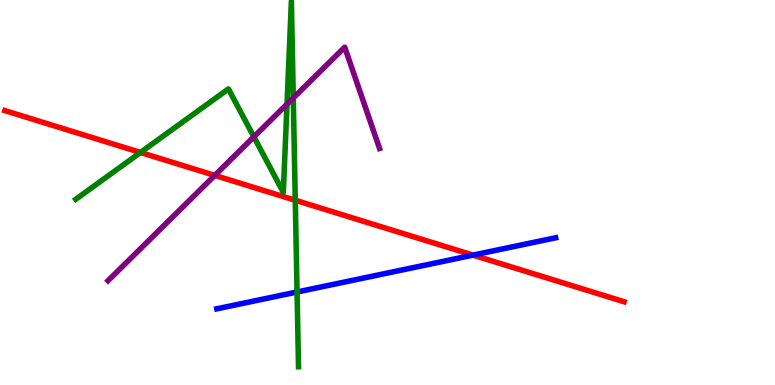[{'lines': ['blue', 'red'], 'intersections': [{'x': 6.1, 'y': 3.37}]}, {'lines': ['green', 'red'], 'intersections': [{'x': 1.81, 'y': 6.04}, {'x': 3.81, 'y': 4.8}]}, {'lines': ['purple', 'red'], 'intersections': [{'x': 2.77, 'y': 5.44}]}, {'lines': ['blue', 'green'], 'intersections': [{'x': 3.83, 'y': 2.42}]}, {'lines': ['blue', 'purple'], 'intersections': []}, {'lines': ['green', 'purple'], 'intersections': [{'x': 3.28, 'y': 6.45}, {'x': 3.7, 'y': 7.3}, {'x': 3.78, 'y': 7.46}]}]